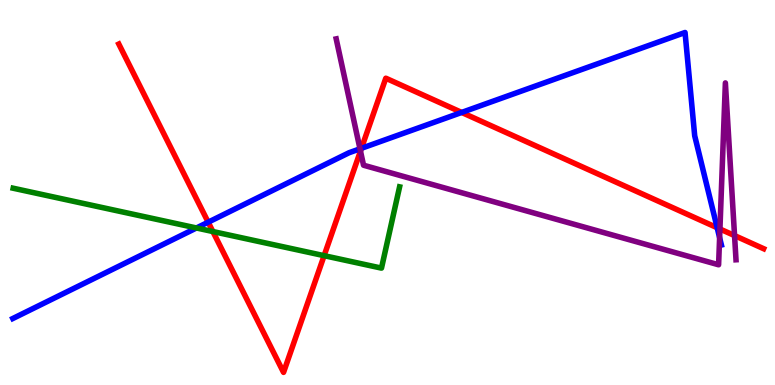[{'lines': ['blue', 'red'], 'intersections': [{'x': 2.69, 'y': 4.23}, {'x': 4.66, 'y': 6.15}, {'x': 5.96, 'y': 7.08}, {'x': 9.25, 'y': 4.08}]}, {'lines': ['green', 'red'], 'intersections': [{'x': 2.75, 'y': 3.99}, {'x': 4.18, 'y': 3.36}]}, {'lines': ['purple', 'red'], 'intersections': [{'x': 4.65, 'y': 6.08}, {'x': 9.29, 'y': 4.05}, {'x': 9.48, 'y': 3.88}]}, {'lines': ['blue', 'green'], 'intersections': [{'x': 2.53, 'y': 4.08}]}, {'lines': ['blue', 'purple'], 'intersections': [{'x': 4.65, 'y': 6.13}, {'x': 9.29, 'y': 3.83}]}, {'lines': ['green', 'purple'], 'intersections': []}]